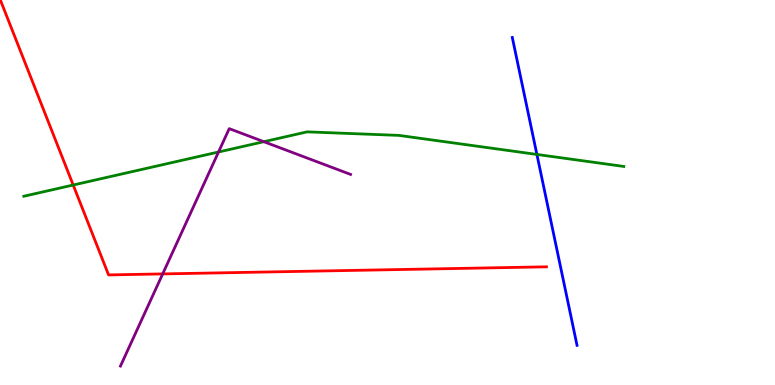[{'lines': ['blue', 'red'], 'intersections': []}, {'lines': ['green', 'red'], 'intersections': [{'x': 0.945, 'y': 5.19}]}, {'lines': ['purple', 'red'], 'intersections': [{'x': 2.1, 'y': 2.89}]}, {'lines': ['blue', 'green'], 'intersections': [{'x': 6.93, 'y': 5.99}]}, {'lines': ['blue', 'purple'], 'intersections': []}, {'lines': ['green', 'purple'], 'intersections': [{'x': 2.82, 'y': 6.05}, {'x': 3.4, 'y': 6.32}]}]